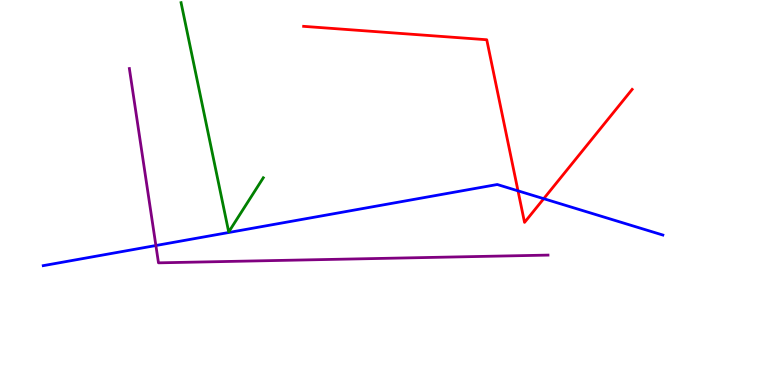[{'lines': ['blue', 'red'], 'intersections': [{'x': 6.68, 'y': 5.04}, {'x': 7.02, 'y': 4.84}]}, {'lines': ['green', 'red'], 'intersections': []}, {'lines': ['purple', 'red'], 'intersections': []}, {'lines': ['blue', 'green'], 'intersections': []}, {'lines': ['blue', 'purple'], 'intersections': [{'x': 2.01, 'y': 3.62}]}, {'lines': ['green', 'purple'], 'intersections': []}]